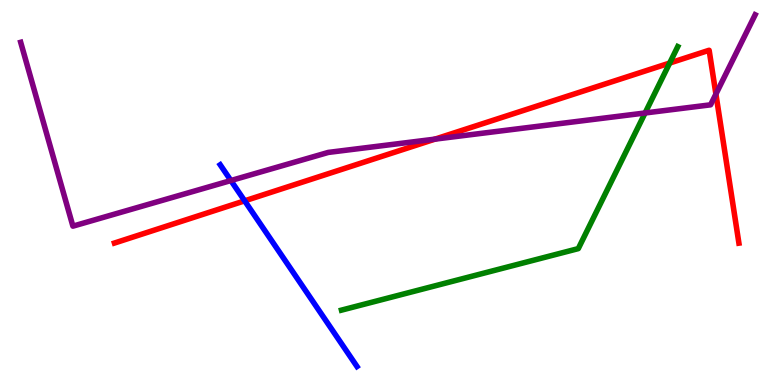[{'lines': ['blue', 'red'], 'intersections': [{'x': 3.16, 'y': 4.78}]}, {'lines': ['green', 'red'], 'intersections': [{'x': 8.64, 'y': 8.36}]}, {'lines': ['purple', 'red'], 'intersections': [{'x': 5.61, 'y': 6.39}, {'x': 9.24, 'y': 7.56}]}, {'lines': ['blue', 'green'], 'intersections': []}, {'lines': ['blue', 'purple'], 'intersections': [{'x': 2.98, 'y': 5.31}]}, {'lines': ['green', 'purple'], 'intersections': [{'x': 8.32, 'y': 7.07}]}]